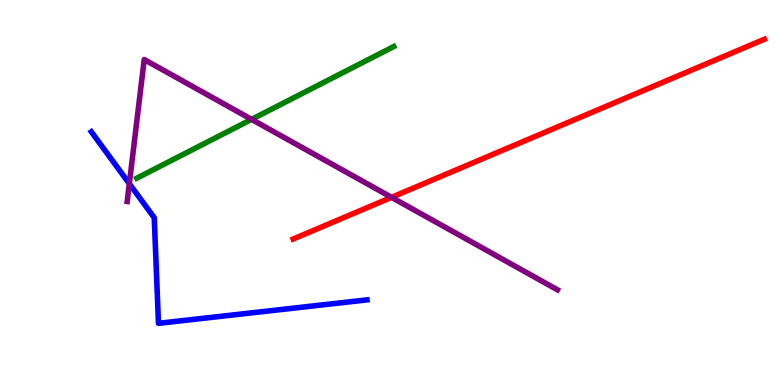[{'lines': ['blue', 'red'], 'intersections': []}, {'lines': ['green', 'red'], 'intersections': []}, {'lines': ['purple', 'red'], 'intersections': [{'x': 5.05, 'y': 4.87}]}, {'lines': ['blue', 'green'], 'intersections': []}, {'lines': ['blue', 'purple'], 'intersections': [{'x': 1.67, 'y': 5.23}]}, {'lines': ['green', 'purple'], 'intersections': [{'x': 3.25, 'y': 6.9}]}]